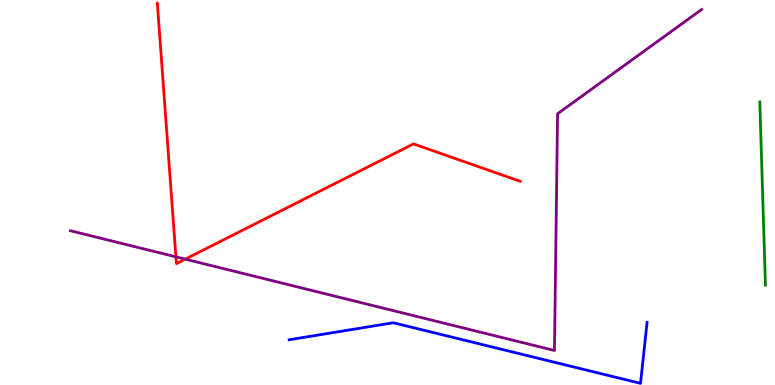[{'lines': ['blue', 'red'], 'intersections': []}, {'lines': ['green', 'red'], 'intersections': []}, {'lines': ['purple', 'red'], 'intersections': [{'x': 2.27, 'y': 3.33}, {'x': 2.39, 'y': 3.27}]}, {'lines': ['blue', 'green'], 'intersections': []}, {'lines': ['blue', 'purple'], 'intersections': []}, {'lines': ['green', 'purple'], 'intersections': []}]